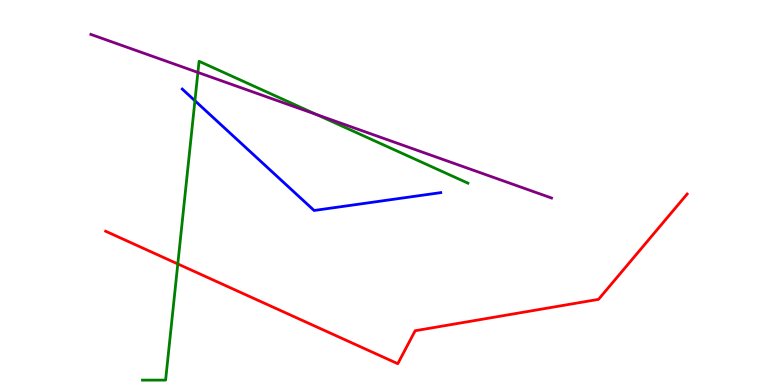[{'lines': ['blue', 'red'], 'intersections': []}, {'lines': ['green', 'red'], 'intersections': [{'x': 2.29, 'y': 3.14}]}, {'lines': ['purple', 'red'], 'intersections': []}, {'lines': ['blue', 'green'], 'intersections': [{'x': 2.52, 'y': 7.38}]}, {'lines': ['blue', 'purple'], 'intersections': []}, {'lines': ['green', 'purple'], 'intersections': [{'x': 2.55, 'y': 8.12}, {'x': 4.09, 'y': 7.02}]}]